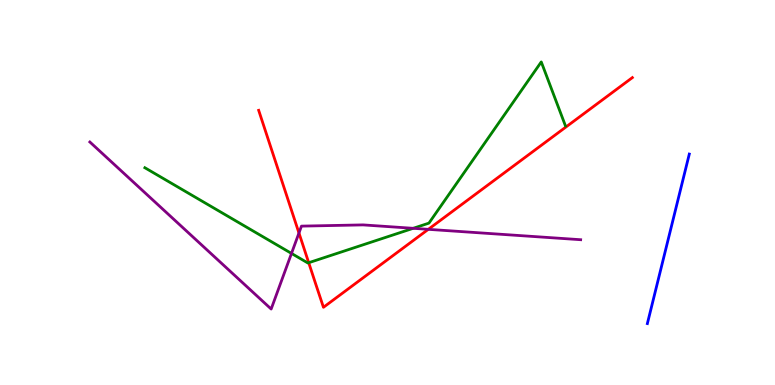[{'lines': ['blue', 'red'], 'intersections': []}, {'lines': ['green', 'red'], 'intersections': [{'x': 3.98, 'y': 3.18}]}, {'lines': ['purple', 'red'], 'intersections': [{'x': 3.86, 'y': 3.95}, {'x': 5.53, 'y': 4.04}]}, {'lines': ['blue', 'green'], 'intersections': []}, {'lines': ['blue', 'purple'], 'intersections': []}, {'lines': ['green', 'purple'], 'intersections': [{'x': 3.76, 'y': 3.42}, {'x': 5.33, 'y': 4.07}]}]